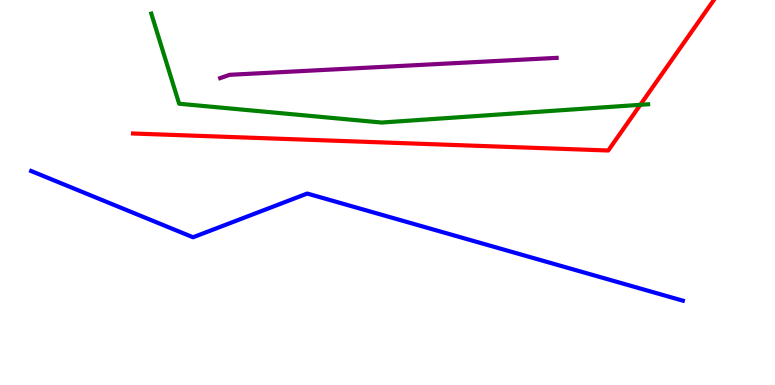[{'lines': ['blue', 'red'], 'intersections': []}, {'lines': ['green', 'red'], 'intersections': [{'x': 8.26, 'y': 7.28}]}, {'lines': ['purple', 'red'], 'intersections': []}, {'lines': ['blue', 'green'], 'intersections': []}, {'lines': ['blue', 'purple'], 'intersections': []}, {'lines': ['green', 'purple'], 'intersections': []}]